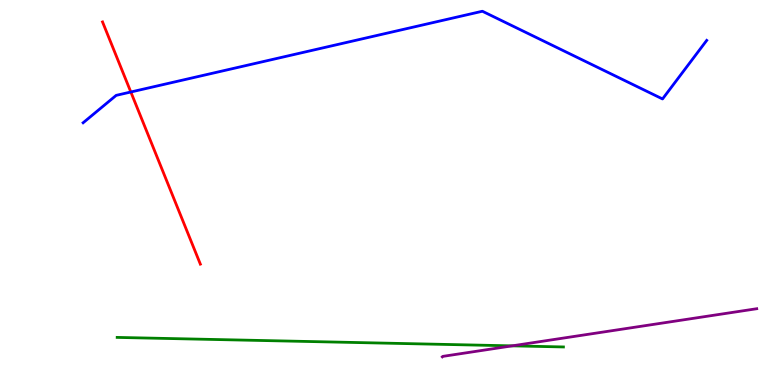[{'lines': ['blue', 'red'], 'intersections': [{'x': 1.69, 'y': 7.61}]}, {'lines': ['green', 'red'], 'intersections': []}, {'lines': ['purple', 'red'], 'intersections': []}, {'lines': ['blue', 'green'], 'intersections': []}, {'lines': ['blue', 'purple'], 'intersections': []}, {'lines': ['green', 'purple'], 'intersections': [{'x': 6.61, 'y': 1.02}]}]